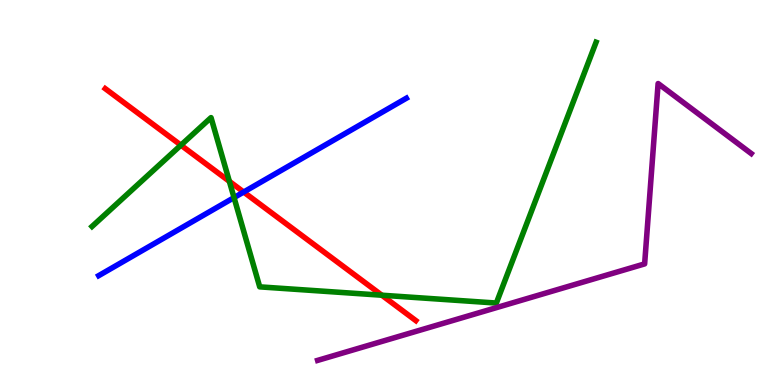[{'lines': ['blue', 'red'], 'intersections': [{'x': 3.14, 'y': 5.01}]}, {'lines': ['green', 'red'], 'intersections': [{'x': 2.33, 'y': 6.23}, {'x': 2.96, 'y': 5.29}, {'x': 4.93, 'y': 2.33}]}, {'lines': ['purple', 'red'], 'intersections': []}, {'lines': ['blue', 'green'], 'intersections': [{'x': 3.02, 'y': 4.87}]}, {'lines': ['blue', 'purple'], 'intersections': []}, {'lines': ['green', 'purple'], 'intersections': []}]